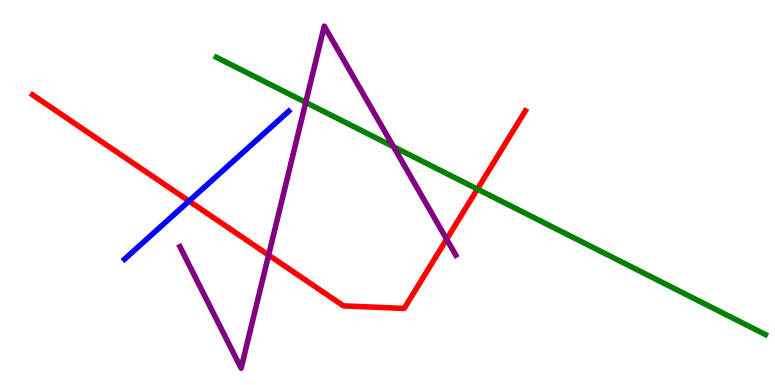[{'lines': ['blue', 'red'], 'intersections': [{'x': 2.44, 'y': 4.78}]}, {'lines': ['green', 'red'], 'intersections': [{'x': 6.16, 'y': 5.09}]}, {'lines': ['purple', 'red'], 'intersections': [{'x': 3.47, 'y': 3.37}, {'x': 5.76, 'y': 3.79}]}, {'lines': ['blue', 'green'], 'intersections': []}, {'lines': ['blue', 'purple'], 'intersections': []}, {'lines': ['green', 'purple'], 'intersections': [{'x': 3.95, 'y': 7.34}, {'x': 5.08, 'y': 6.19}]}]